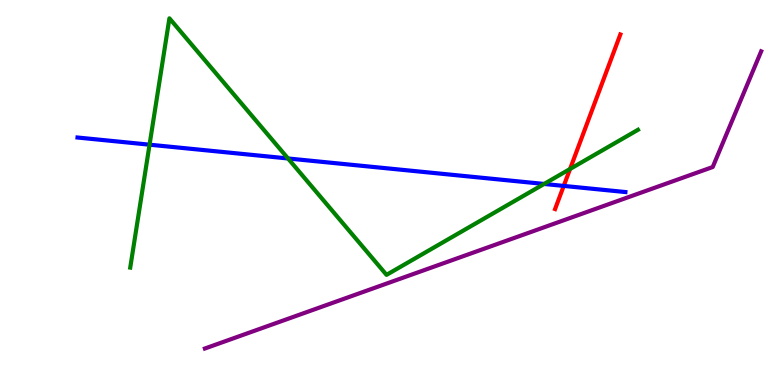[{'lines': ['blue', 'red'], 'intersections': [{'x': 7.27, 'y': 5.17}]}, {'lines': ['green', 'red'], 'intersections': [{'x': 7.36, 'y': 5.61}]}, {'lines': ['purple', 'red'], 'intersections': []}, {'lines': ['blue', 'green'], 'intersections': [{'x': 1.93, 'y': 6.24}, {'x': 3.72, 'y': 5.88}, {'x': 7.02, 'y': 5.22}]}, {'lines': ['blue', 'purple'], 'intersections': []}, {'lines': ['green', 'purple'], 'intersections': []}]